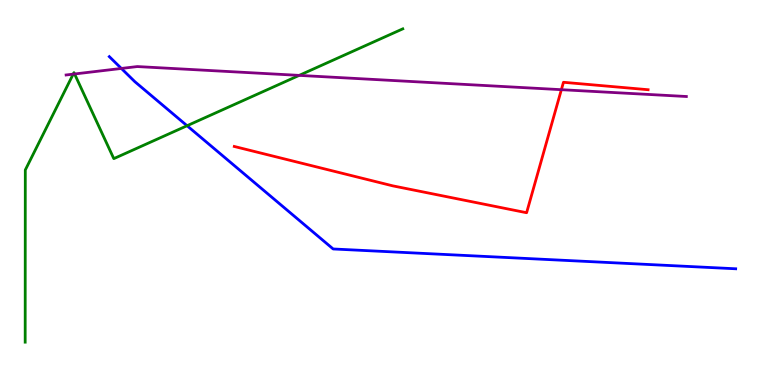[{'lines': ['blue', 'red'], 'intersections': []}, {'lines': ['green', 'red'], 'intersections': []}, {'lines': ['purple', 'red'], 'intersections': [{'x': 7.24, 'y': 7.67}]}, {'lines': ['blue', 'green'], 'intersections': [{'x': 2.41, 'y': 6.73}]}, {'lines': ['blue', 'purple'], 'intersections': [{'x': 1.57, 'y': 8.22}]}, {'lines': ['green', 'purple'], 'intersections': [{'x': 0.945, 'y': 8.07}, {'x': 0.962, 'y': 8.08}, {'x': 3.86, 'y': 8.04}]}]